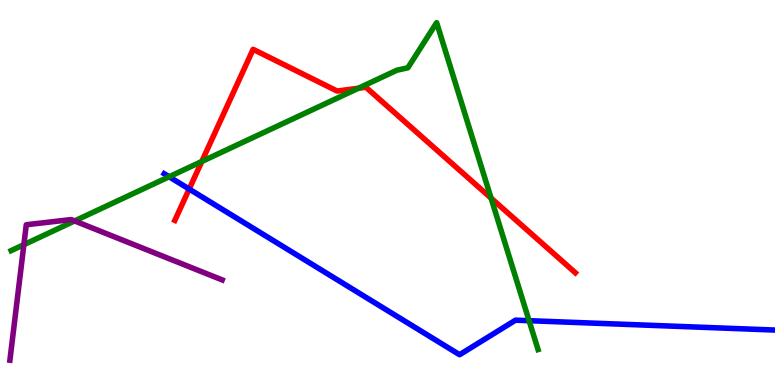[{'lines': ['blue', 'red'], 'intersections': [{'x': 2.44, 'y': 5.09}]}, {'lines': ['green', 'red'], 'intersections': [{'x': 2.6, 'y': 5.81}, {'x': 4.62, 'y': 7.71}, {'x': 6.34, 'y': 4.85}]}, {'lines': ['purple', 'red'], 'intersections': []}, {'lines': ['blue', 'green'], 'intersections': [{'x': 2.18, 'y': 5.41}, {'x': 6.83, 'y': 1.67}]}, {'lines': ['blue', 'purple'], 'intersections': []}, {'lines': ['green', 'purple'], 'intersections': [{'x': 0.308, 'y': 3.64}, {'x': 0.963, 'y': 4.26}]}]